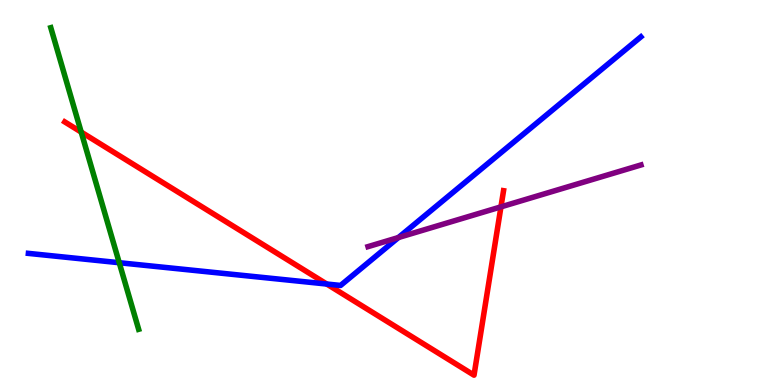[{'lines': ['blue', 'red'], 'intersections': [{'x': 4.22, 'y': 2.62}]}, {'lines': ['green', 'red'], 'intersections': [{'x': 1.05, 'y': 6.57}]}, {'lines': ['purple', 'red'], 'intersections': [{'x': 6.46, 'y': 4.63}]}, {'lines': ['blue', 'green'], 'intersections': [{'x': 1.54, 'y': 3.18}]}, {'lines': ['blue', 'purple'], 'intersections': [{'x': 5.14, 'y': 3.83}]}, {'lines': ['green', 'purple'], 'intersections': []}]